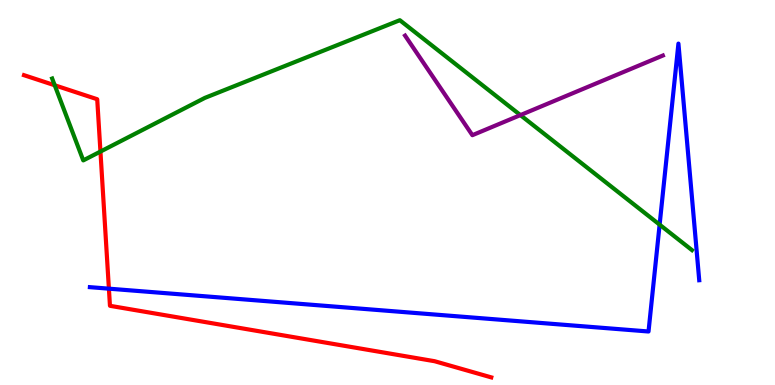[{'lines': ['blue', 'red'], 'intersections': [{'x': 1.41, 'y': 2.5}]}, {'lines': ['green', 'red'], 'intersections': [{'x': 0.706, 'y': 7.79}, {'x': 1.3, 'y': 6.06}]}, {'lines': ['purple', 'red'], 'intersections': []}, {'lines': ['blue', 'green'], 'intersections': [{'x': 8.51, 'y': 4.16}]}, {'lines': ['blue', 'purple'], 'intersections': []}, {'lines': ['green', 'purple'], 'intersections': [{'x': 6.71, 'y': 7.01}]}]